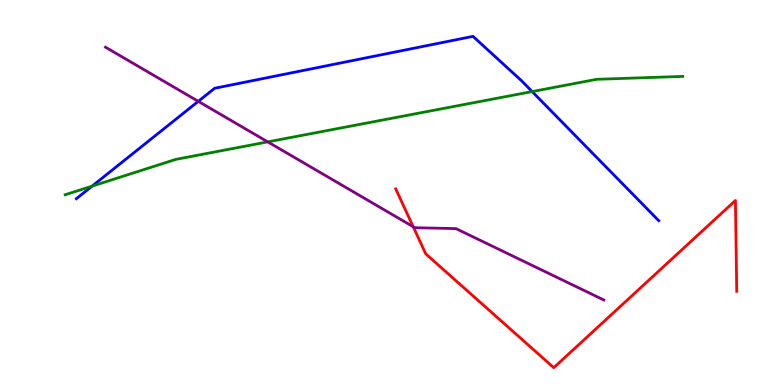[{'lines': ['blue', 'red'], 'intersections': []}, {'lines': ['green', 'red'], 'intersections': []}, {'lines': ['purple', 'red'], 'intersections': [{'x': 5.33, 'y': 4.11}]}, {'lines': ['blue', 'green'], 'intersections': [{'x': 1.19, 'y': 5.16}, {'x': 6.87, 'y': 7.62}]}, {'lines': ['blue', 'purple'], 'intersections': [{'x': 2.56, 'y': 7.37}]}, {'lines': ['green', 'purple'], 'intersections': [{'x': 3.46, 'y': 6.31}]}]